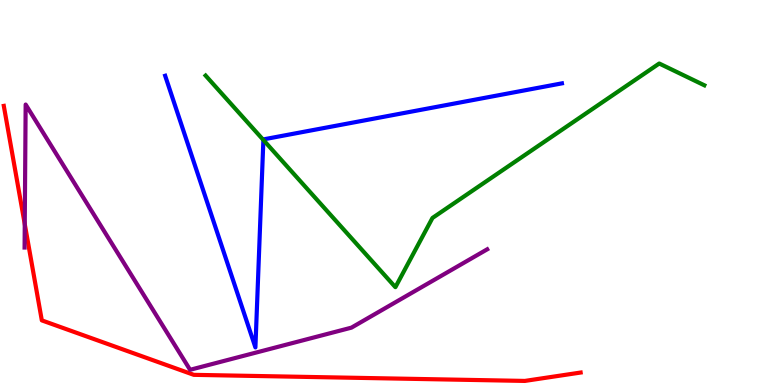[{'lines': ['blue', 'red'], 'intersections': []}, {'lines': ['green', 'red'], 'intersections': []}, {'lines': ['purple', 'red'], 'intersections': [{'x': 0.319, 'y': 4.18}]}, {'lines': ['blue', 'green'], 'intersections': [{'x': 3.4, 'y': 6.36}]}, {'lines': ['blue', 'purple'], 'intersections': []}, {'lines': ['green', 'purple'], 'intersections': []}]